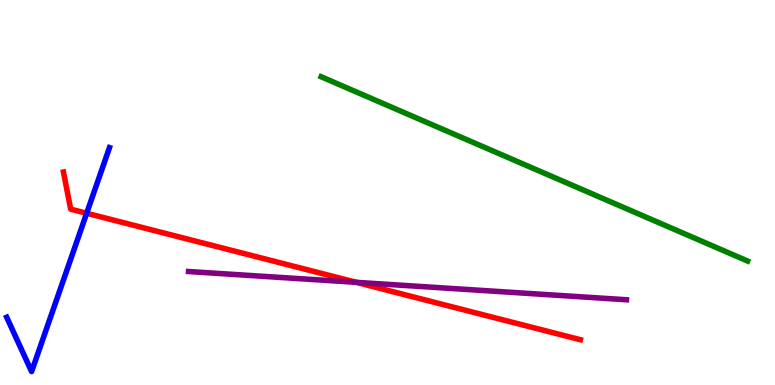[{'lines': ['blue', 'red'], 'intersections': [{'x': 1.12, 'y': 4.46}]}, {'lines': ['green', 'red'], 'intersections': []}, {'lines': ['purple', 'red'], 'intersections': [{'x': 4.6, 'y': 2.67}]}, {'lines': ['blue', 'green'], 'intersections': []}, {'lines': ['blue', 'purple'], 'intersections': []}, {'lines': ['green', 'purple'], 'intersections': []}]